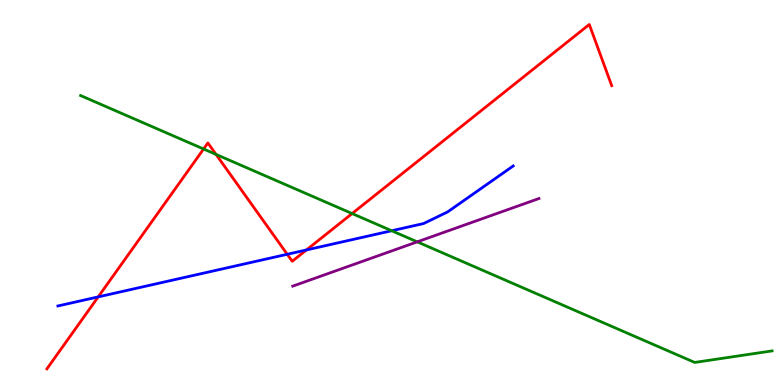[{'lines': ['blue', 'red'], 'intersections': [{'x': 1.27, 'y': 2.29}, {'x': 3.71, 'y': 3.4}, {'x': 3.95, 'y': 3.51}]}, {'lines': ['green', 'red'], 'intersections': [{'x': 2.63, 'y': 6.13}, {'x': 2.79, 'y': 5.99}, {'x': 4.54, 'y': 4.45}]}, {'lines': ['purple', 'red'], 'intersections': []}, {'lines': ['blue', 'green'], 'intersections': [{'x': 5.05, 'y': 4.01}]}, {'lines': ['blue', 'purple'], 'intersections': []}, {'lines': ['green', 'purple'], 'intersections': [{'x': 5.38, 'y': 3.72}]}]